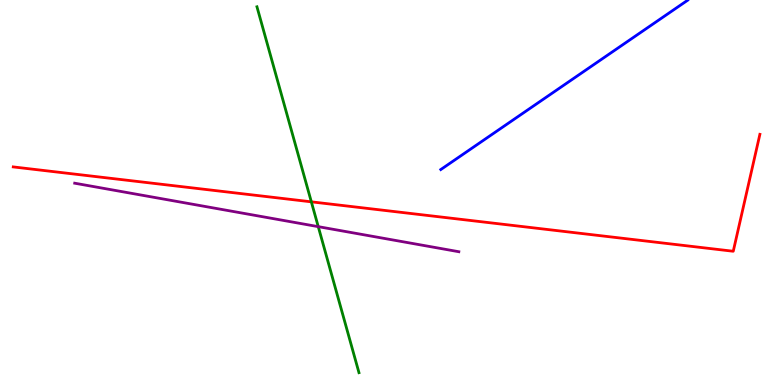[{'lines': ['blue', 'red'], 'intersections': []}, {'lines': ['green', 'red'], 'intersections': [{'x': 4.02, 'y': 4.76}]}, {'lines': ['purple', 'red'], 'intersections': []}, {'lines': ['blue', 'green'], 'intersections': []}, {'lines': ['blue', 'purple'], 'intersections': []}, {'lines': ['green', 'purple'], 'intersections': [{'x': 4.11, 'y': 4.11}]}]